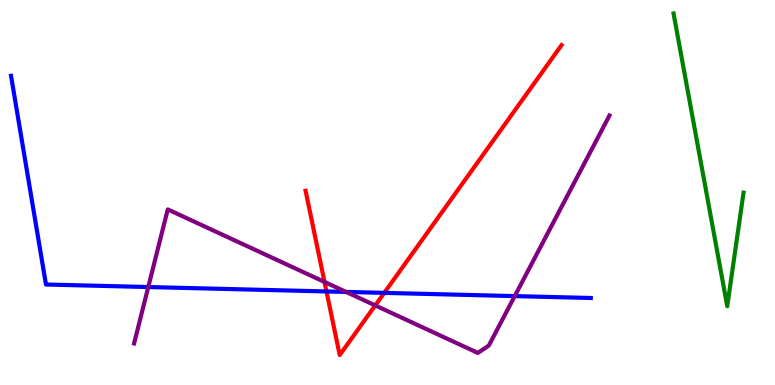[{'lines': ['blue', 'red'], 'intersections': [{'x': 4.21, 'y': 2.43}, {'x': 4.96, 'y': 2.39}]}, {'lines': ['green', 'red'], 'intersections': []}, {'lines': ['purple', 'red'], 'intersections': [{'x': 4.19, 'y': 2.68}, {'x': 4.84, 'y': 2.07}]}, {'lines': ['blue', 'green'], 'intersections': []}, {'lines': ['blue', 'purple'], 'intersections': [{'x': 1.91, 'y': 2.54}, {'x': 4.47, 'y': 2.42}, {'x': 6.64, 'y': 2.31}]}, {'lines': ['green', 'purple'], 'intersections': []}]